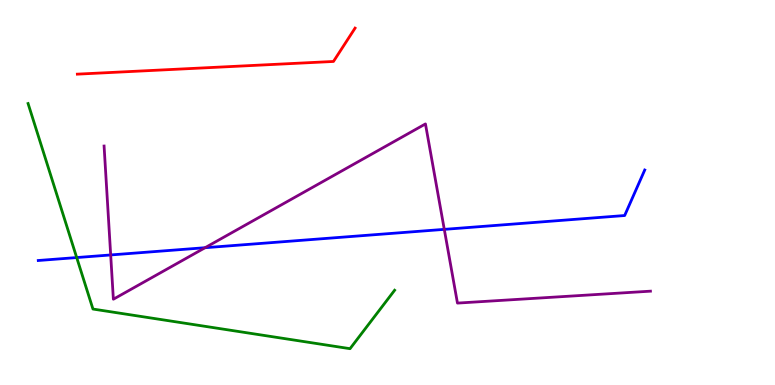[{'lines': ['blue', 'red'], 'intersections': []}, {'lines': ['green', 'red'], 'intersections': []}, {'lines': ['purple', 'red'], 'intersections': []}, {'lines': ['blue', 'green'], 'intersections': [{'x': 0.99, 'y': 3.31}]}, {'lines': ['blue', 'purple'], 'intersections': [{'x': 1.43, 'y': 3.38}, {'x': 2.65, 'y': 3.57}, {'x': 5.73, 'y': 4.04}]}, {'lines': ['green', 'purple'], 'intersections': []}]